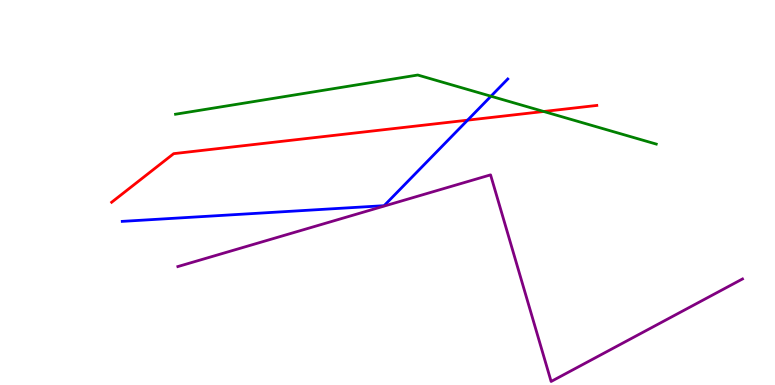[{'lines': ['blue', 'red'], 'intersections': [{'x': 6.03, 'y': 6.88}]}, {'lines': ['green', 'red'], 'intersections': [{'x': 7.02, 'y': 7.1}]}, {'lines': ['purple', 'red'], 'intersections': []}, {'lines': ['blue', 'green'], 'intersections': [{'x': 6.33, 'y': 7.5}]}, {'lines': ['blue', 'purple'], 'intersections': []}, {'lines': ['green', 'purple'], 'intersections': []}]